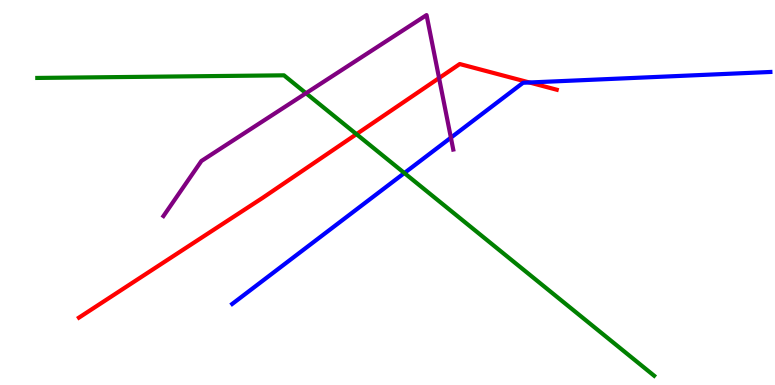[{'lines': ['blue', 'red'], 'intersections': [{'x': 6.83, 'y': 7.86}]}, {'lines': ['green', 'red'], 'intersections': [{'x': 4.6, 'y': 6.52}]}, {'lines': ['purple', 'red'], 'intersections': [{'x': 5.67, 'y': 7.97}]}, {'lines': ['blue', 'green'], 'intersections': [{'x': 5.22, 'y': 5.51}]}, {'lines': ['blue', 'purple'], 'intersections': [{'x': 5.82, 'y': 6.42}]}, {'lines': ['green', 'purple'], 'intersections': [{'x': 3.95, 'y': 7.58}]}]